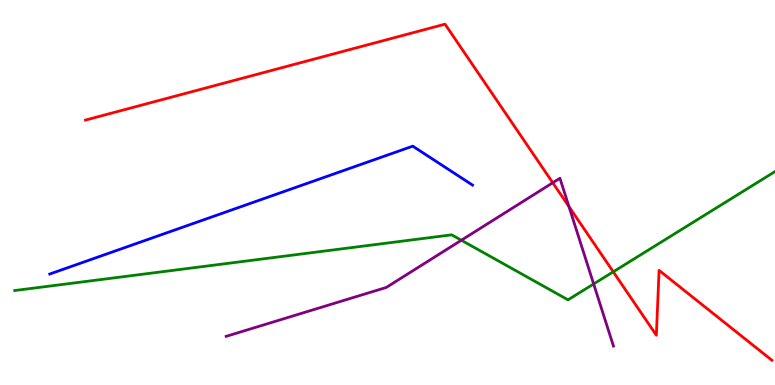[{'lines': ['blue', 'red'], 'intersections': []}, {'lines': ['green', 'red'], 'intersections': [{'x': 7.91, 'y': 2.94}]}, {'lines': ['purple', 'red'], 'intersections': [{'x': 7.13, 'y': 5.25}, {'x': 7.34, 'y': 4.63}]}, {'lines': ['blue', 'green'], 'intersections': []}, {'lines': ['blue', 'purple'], 'intersections': []}, {'lines': ['green', 'purple'], 'intersections': [{'x': 5.95, 'y': 3.76}, {'x': 7.66, 'y': 2.62}]}]